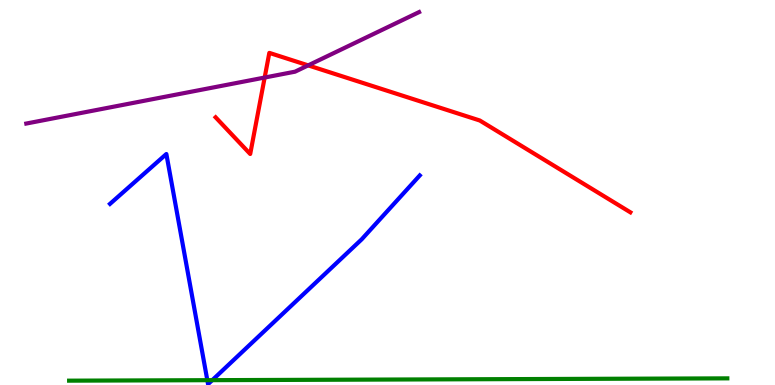[{'lines': ['blue', 'red'], 'intersections': []}, {'lines': ['green', 'red'], 'intersections': []}, {'lines': ['purple', 'red'], 'intersections': [{'x': 3.42, 'y': 7.99}, {'x': 3.98, 'y': 8.3}]}, {'lines': ['blue', 'green'], 'intersections': [{'x': 2.68, 'y': 0.125}, {'x': 2.74, 'y': 0.126}]}, {'lines': ['blue', 'purple'], 'intersections': []}, {'lines': ['green', 'purple'], 'intersections': []}]